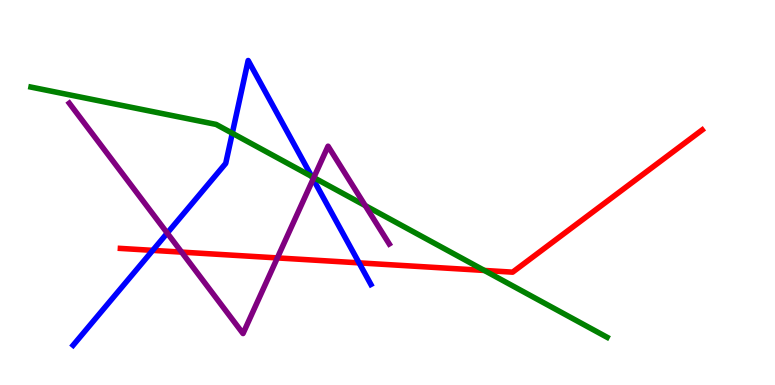[{'lines': ['blue', 'red'], 'intersections': [{'x': 1.97, 'y': 3.5}, {'x': 4.63, 'y': 3.17}]}, {'lines': ['green', 'red'], 'intersections': [{'x': 6.25, 'y': 2.98}]}, {'lines': ['purple', 'red'], 'intersections': [{'x': 2.34, 'y': 3.45}, {'x': 3.58, 'y': 3.3}]}, {'lines': ['blue', 'green'], 'intersections': [{'x': 3.0, 'y': 6.54}, {'x': 4.02, 'y': 5.42}]}, {'lines': ['blue', 'purple'], 'intersections': [{'x': 2.16, 'y': 3.95}, {'x': 4.04, 'y': 5.35}]}, {'lines': ['green', 'purple'], 'intersections': [{'x': 4.05, 'y': 5.39}, {'x': 4.71, 'y': 4.66}]}]